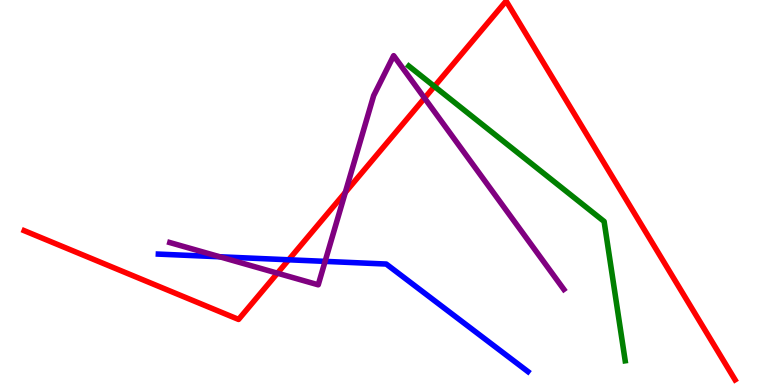[{'lines': ['blue', 'red'], 'intersections': [{'x': 3.72, 'y': 3.25}]}, {'lines': ['green', 'red'], 'intersections': [{'x': 5.61, 'y': 7.76}]}, {'lines': ['purple', 'red'], 'intersections': [{'x': 3.58, 'y': 2.9}, {'x': 4.46, 'y': 5.0}, {'x': 5.48, 'y': 7.45}]}, {'lines': ['blue', 'green'], 'intersections': []}, {'lines': ['blue', 'purple'], 'intersections': [{'x': 2.84, 'y': 3.33}, {'x': 4.19, 'y': 3.21}]}, {'lines': ['green', 'purple'], 'intersections': []}]